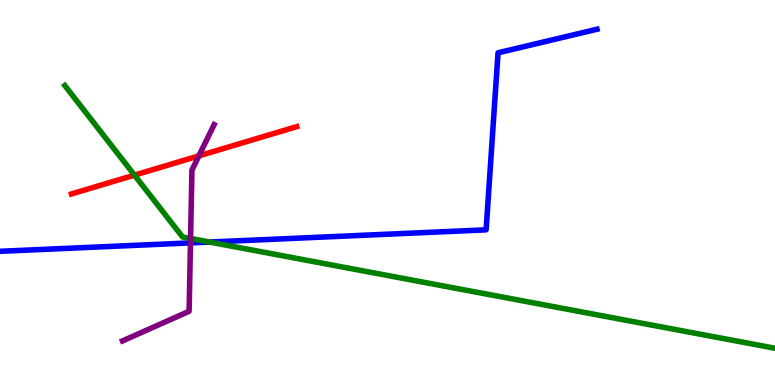[{'lines': ['blue', 'red'], 'intersections': []}, {'lines': ['green', 'red'], 'intersections': [{'x': 1.74, 'y': 5.45}]}, {'lines': ['purple', 'red'], 'intersections': [{'x': 2.57, 'y': 5.95}]}, {'lines': ['blue', 'green'], 'intersections': [{'x': 2.7, 'y': 3.71}]}, {'lines': ['blue', 'purple'], 'intersections': [{'x': 2.46, 'y': 3.69}]}, {'lines': ['green', 'purple'], 'intersections': [{'x': 2.46, 'y': 3.81}]}]